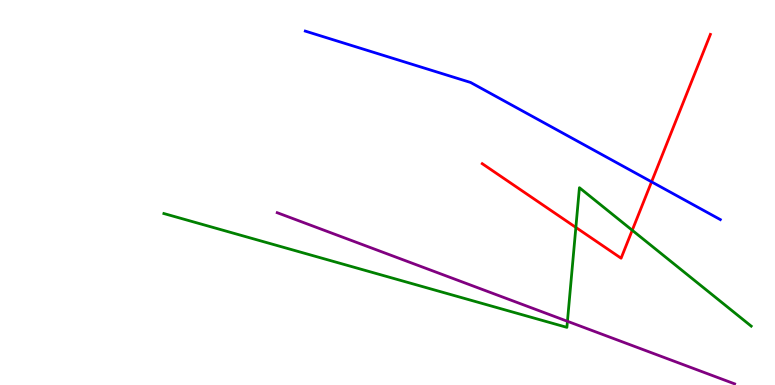[{'lines': ['blue', 'red'], 'intersections': [{'x': 8.41, 'y': 5.28}]}, {'lines': ['green', 'red'], 'intersections': [{'x': 7.43, 'y': 4.09}, {'x': 8.16, 'y': 4.02}]}, {'lines': ['purple', 'red'], 'intersections': []}, {'lines': ['blue', 'green'], 'intersections': []}, {'lines': ['blue', 'purple'], 'intersections': []}, {'lines': ['green', 'purple'], 'intersections': [{'x': 7.32, 'y': 1.65}]}]